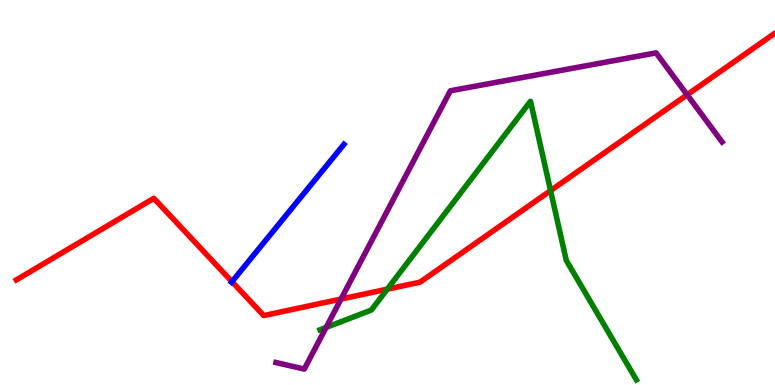[{'lines': ['blue', 'red'], 'intersections': [{'x': 2.99, 'y': 2.68}]}, {'lines': ['green', 'red'], 'intersections': [{'x': 5.0, 'y': 2.49}, {'x': 7.1, 'y': 5.05}]}, {'lines': ['purple', 'red'], 'intersections': [{'x': 4.4, 'y': 2.23}, {'x': 8.87, 'y': 7.54}]}, {'lines': ['blue', 'green'], 'intersections': []}, {'lines': ['blue', 'purple'], 'intersections': []}, {'lines': ['green', 'purple'], 'intersections': [{'x': 4.21, 'y': 1.5}]}]